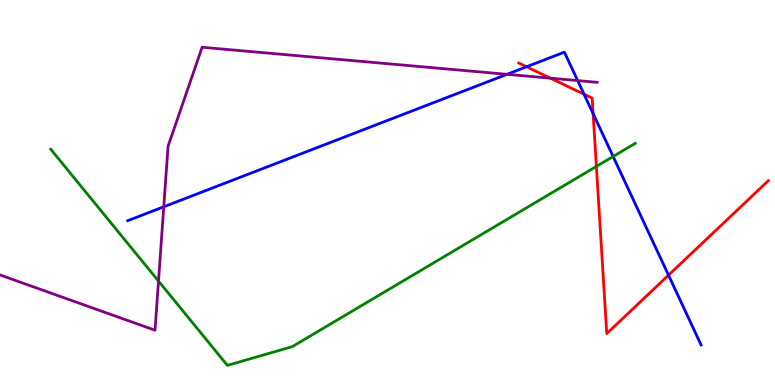[{'lines': ['blue', 'red'], 'intersections': [{'x': 6.79, 'y': 8.27}, {'x': 7.54, 'y': 7.55}, {'x': 7.65, 'y': 7.05}, {'x': 8.63, 'y': 2.85}]}, {'lines': ['green', 'red'], 'intersections': [{'x': 7.7, 'y': 5.68}]}, {'lines': ['purple', 'red'], 'intersections': [{'x': 7.1, 'y': 7.97}]}, {'lines': ['blue', 'green'], 'intersections': [{'x': 7.91, 'y': 5.94}]}, {'lines': ['blue', 'purple'], 'intersections': [{'x': 2.11, 'y': 4.63}, {'x': 6.54, 'y': 8.07}, {'x': 7.45, 'y': 7.91}]}, {'lines': ['green', 'purple'], 'intersections': [{'x': 2.05, 'y': 2.7}]}]